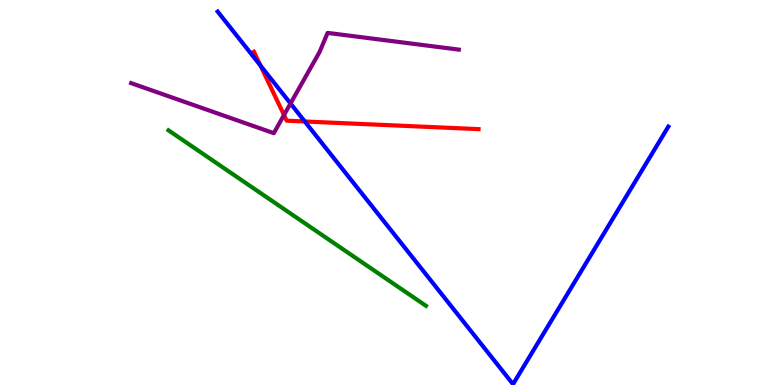[{'lines': ['blue', 'red'], 'intersections': [{'x': 3.36, 'y': 8.3}, {'x': 3.93, 'y': 6.84}]}, {'lines': ['green', 'red'], 'intersections': []}, {'lines': ['purple', 'red'], 'intersections': [{'x': 3.66, 'y': 7.01}]}, {'lines': ['blue', 'green'], 'intersections': []}, {'lines': ['blue', 'purple'], 'intersections': [{'x': 3.75, 'y': 7.31}]}, {'lines': ['green', 'purple'], 'intersections': []}]